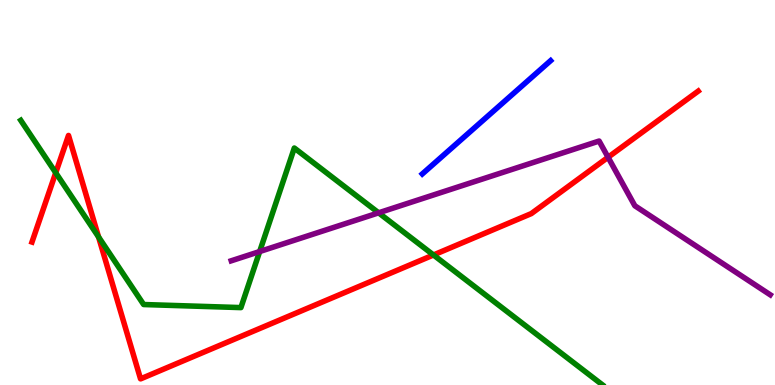[{'lines': ['blue', 'red'], 'intersections': []}, {'lines': ['green', 'red'], 'intersections': [{'x': 0.719, 'y': 5.51}, {'x': 1.27, 'y': 3.85}, {'x': 5.59, 'y': 3.38}]}, {'lines': ['purple', 'red'], 'intersections': [{'x': 7.85, 'y': 5.92}]}, {'lines': ['blue', 'green'], 'intersections': []}, {'lines': ['blue', 'purple'], 'intersections': []}, {'lines': ['green', 'purple'], 'intersections': [{'x': 3.35, 'y': 3.47}, {'x': 4.89, 'y': 4.47}]}]